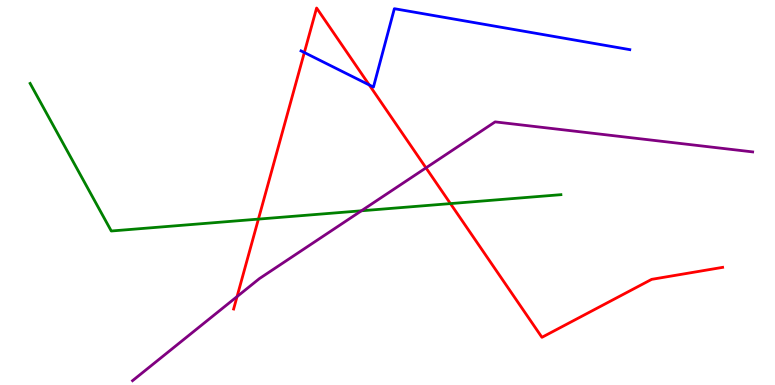[{'lines': ['blue', 'red'], 'intersections': [{'x': 3.93, 'y': 8.64}, {'x': 4.76, 'y': 7.79}]}, {'lines': ['green', 'red'], 'intersections': [{'x': 3.33, 'y': 4.31}, {'x': 5.81, 'y': 4.71}]}, {'lines': ['purple', 'red'], 'intersections': [{'x': 3.06, 'y': 2.3}, {'x': 5.5, 'y': 5.64}]}, {'lines': ['blue', 'green'], 'intersections': []}, {'lines': ['blue', 'purple'], 'intersections': []}, {'lines': ['green', 'purple'], 'intersections': [{'x': 4.66, 'y': 4.52}]}]